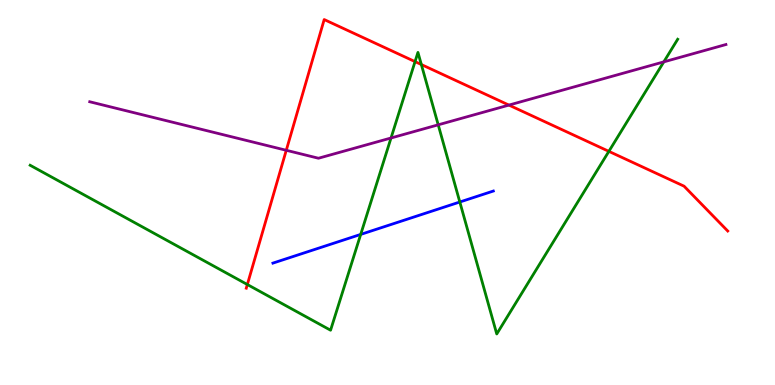[{'lines': ['blue', 'red'], 'intersections': []}, {'lines': ['green', 'red'], 'intersections': [{'x': 3.19, 'y': 2.61}, {'x': 5.36, 'y': 8.4}, {'x': 5.44, 'y': 8.32}, {'x': 7.86, 'y': 6.07}]}, {'lines': ['purple', 'red'], 'intersections': [{'x': 3.69, 'y': 6.1}, {'x': 6.57, 'y': 7.27}]}, {'lines': ['blue', 'green'], 'intersections': [{'x': 4.65, 'y': 3.91}, {'x': 5.93, 'y': 4.75}]}, {'lines': ['blue', 'purple'], 'intersections': []}, {'lines': ['green', 'purple'], 'intersections': [{'x': 5.05, 'y': 6.42}, {'x': 5.65, 'y': 6.76}, {'x': 8.57, 'y': 8.39}]}]